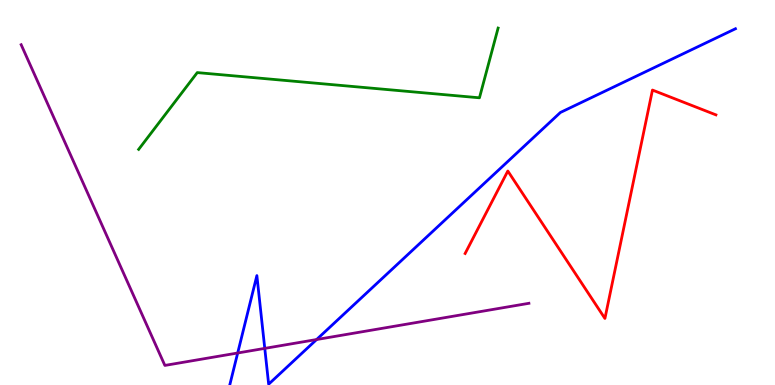[{'lines': ['blue', 'red'], 'intersections': []}, {'lines': ['green', 'red'], 'intersections': []}, {'lines': ['purple', 'red'], 'intersections': []}, {'lines': ['blue', 'green'], 'intersections': []}, {'lines': ['blue', 'purple'], 'intersections': [{'x': 3.07, 'y': 0.831}, {'x': 3.42, 'y': 0.951}, {'x': 4.09, 'y': 1.18}]}, {'lines': ['green', 'purple'], 'intersections': []}]